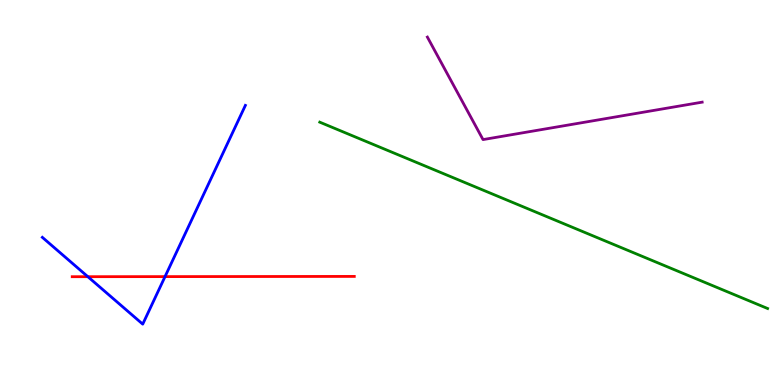[{'lines': ['blue', 'red'], 'intersections': [{'x': 1.13, 'y': 2.81}, {'x': 2.13, 'y': 2.82}]}, {'lines': ['green', 'red'], 'intersections': []}, {'lines': ['purple', 'red'], 'intersections': []}, {'lines': ['blue', 'green'], 'intersections': []}, {'lines': ['blue', 'purple'], 'intersections': []}, {'lines': ['green', 'purple'], 'intersections': []}]